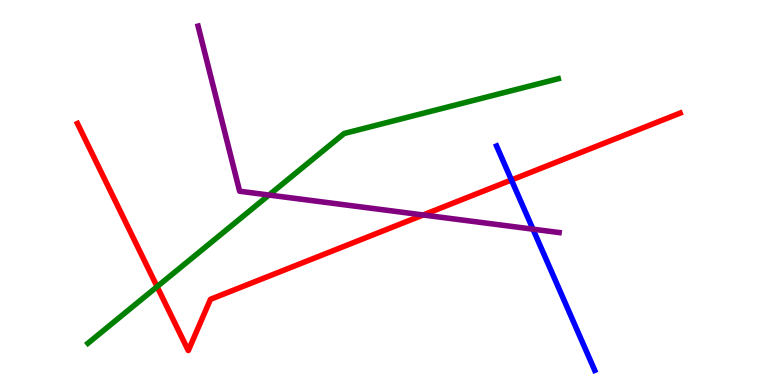[{'lines': ['blue', 'red'], 'intersections': [{'x': 6.6, 'y': 5.33}]}, {'lines': ['green', 'red'], 'intersections': [{'x': 2.03, 'y': 2.55}]}, {'lines': ['purple', 'red'], 'intersections': [{'x': 5.46, 'y': 4.42}]}, {'lines': ['blue', 'green'], 'intersections': []}, {'lines': ['blue', 'purple'], 'intersections': [{'x': 6.88, 'y': 4.05}]}, {'lines': ['green', 'purple'], 'intersections': [{'x': 3.47, 'y': 4.93}]}]